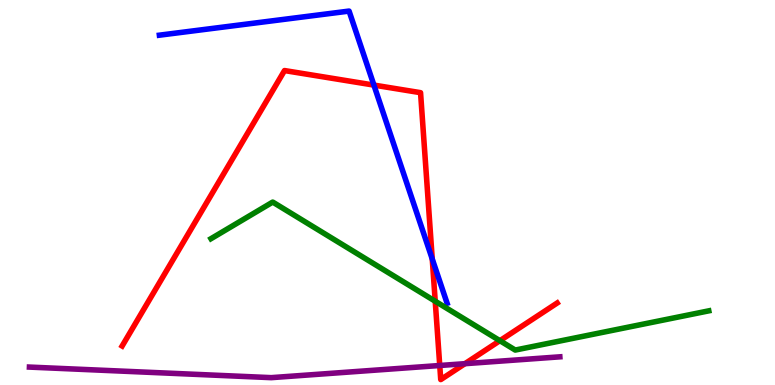[{'lines': ['blue', 'red'], 'intersections': [{'x': 4.82, 'y': 7.79}, {'x': 5.58, 'y': 3.27}]}, {'lines': ['green', 'red'], 'intersections': [{'x': 5.62, 'y': 2.18}, {'x': 6.45, 'y': 1.15}]}, {'lines': ['purple', 'red'], 'intersections': [{'x': 5.67, 'y': 0.507}, {'x': 6.0, 'y': 0.554}]}, {'lines': ['blue', 'green'], 'intersections': []}, {'lines': ['blue', 'purple'], 'intersections': []}, {'lines': ['green', 'purple'], 'intersections': []}]